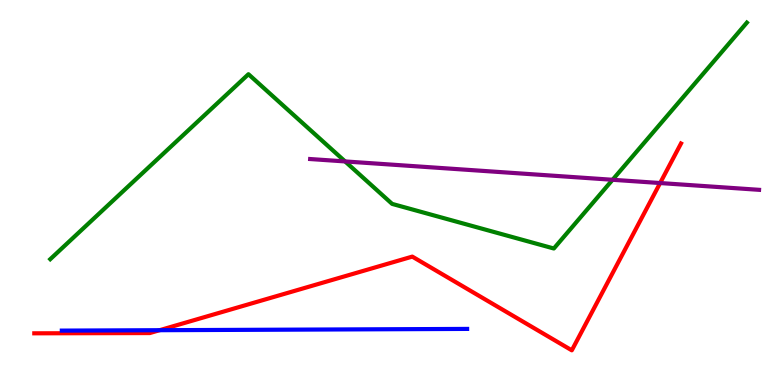[{'lines': ['blue', 'red'], 'intersections': [{'x': 2.06, 'y': 1.42}]}, {'lines': ['green', 'red'], 'intersections': []}, {'lines': ['purple', 'red'], 'intersections': [{'x': 8.52, 'y': 5.25}]}, {'lines': ['blue', 'green'], 'intersections': []}, {'lines': ['blue', 'purple'], 'intersections': []}, {'lines': ['green', 'purple'], 'intersections': [{'x': 4.45, 'y': 5.81}, {'x': 7.9, 'y': 5.33}]}]